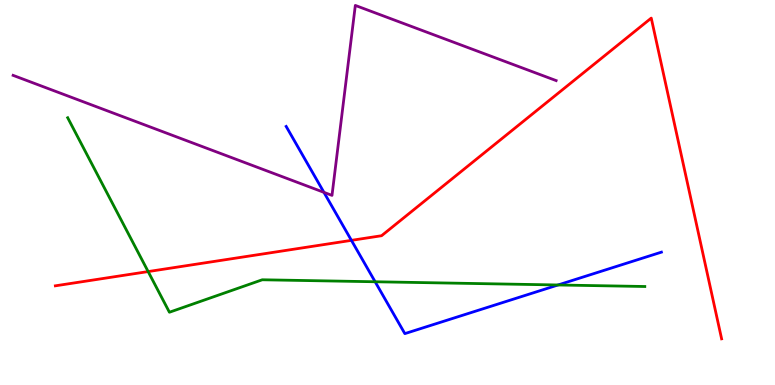[{'lines': ['blue', 'red'], 'intersections': [{'x': 4.53, 'y': 3.76}]}, {'lines': ['green', 'red'], 'intersections': [{'x': 1.91, 'y': 2.95}]}, {'lines': ['purple', 'red'], 'intersections': []}, {'lines': ['blue', 'green'], 'intersections': [{'x': 4.84, 'y': 2.68}, {'x': 7.2, 'y': 2.6}]}, {'lines': ['blue', 'purple'], 'intersections': [{'x': 4.18, 'y': 5.0}]}, {'lines': ['green', 'purple'], 'intersections': []}]